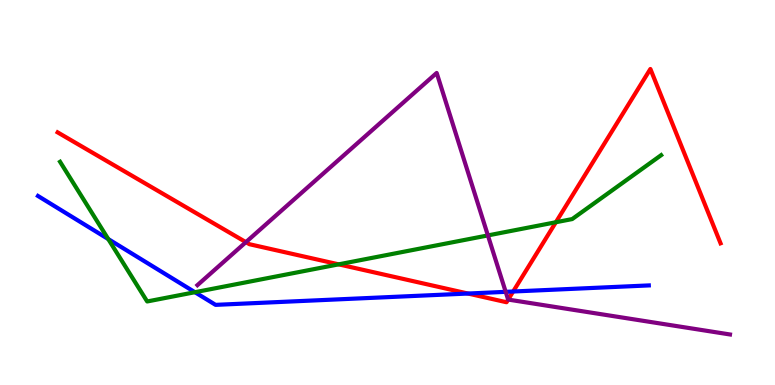[{'lines': ['blue', 'red'], 'intersections': [{'x': 6.04, 'y': 2.38}, {'x': 6.62, 'y': 2.43}]}, {'lines': ['green', 'red'], 'intersections': [{'x': 4.37, 'y': 3.13}, {'x': 7.17, 'y': 4.23}]}, {'lines': ['purple', 'red'], 'intersections': [{'x': 3.17, 'y': 3.71}, {'x': 6.56, 'y': 2.22}]}, {'lines': ['blue', 'green'], 'intersections': [{'x': 1.4, 'y': 3.79}, {'x': 2.52, 'y': 2.41}]}, {'lines': ['blue', 'purple'], 'intersections': [{'x': 6.53, 'y': 2.42}]}, {'lines': ['green', 'purple'], 'intersections': [{'x': 6.3, 'y': 3.89}]}]